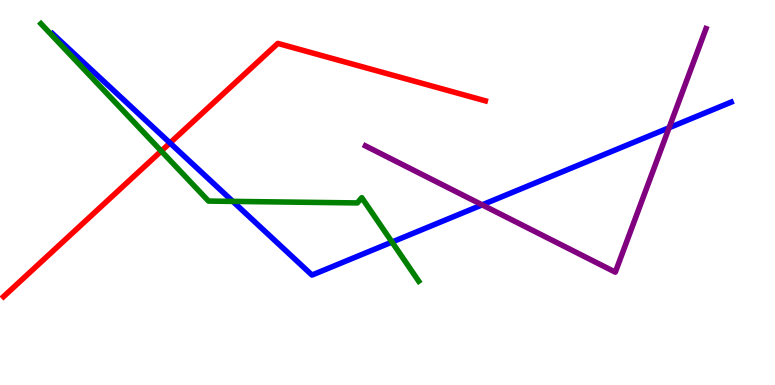[{'lines': ['blue', 'red'], 'intersections': [{'x': 2.19, 'y': 6.29}]}, {'lines': ['green', 'red'], 'intersections': [{'x': 2.08, 'y': 6.08}]}, {'lines': ['purple', 'red'], 'intersections': []}, {'lines': ['blue', 'green'], 'intersections': [{'x': 3.0, 'y': 4.77}, {'x': 5.06, 'y': 3.71}]}, {'lines': ['blue', 'purple'], 'intersections': [{'x': 6.22, 'y': 4.68}, {'x': 8.63, 'y': 6.68}]}, {'lines': ['green', 'purple'], 'intersections': []}]